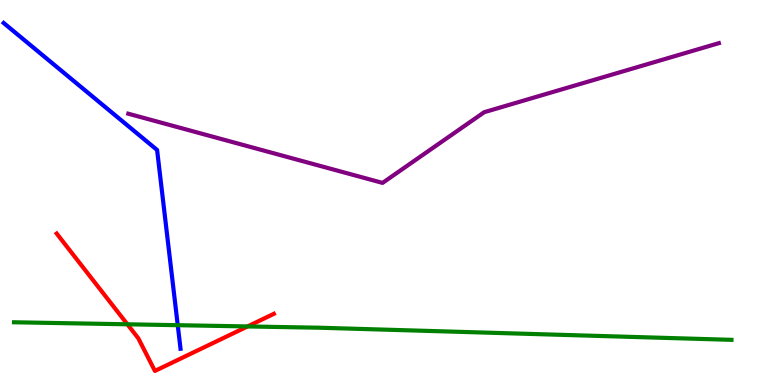[{'lines': ['blue', 'red'], 'intersections': []}, {'lines': ['green', 'red'], 'intersections': [{'x': 1.64, 'y': 1.58}, {'x': 3.19, 'y': 1.52}]}, {'lines': ['purple', 'red'], 'intersections': []}, {'lines': ['blue', 'green'], 'intersections': [{'x': 2.29, 'y': 1.55}]}, {'lines': ['blue', 'purple'], 'intersections': []}, {'lines': ['green', 'purple'], 'intersections': []}]